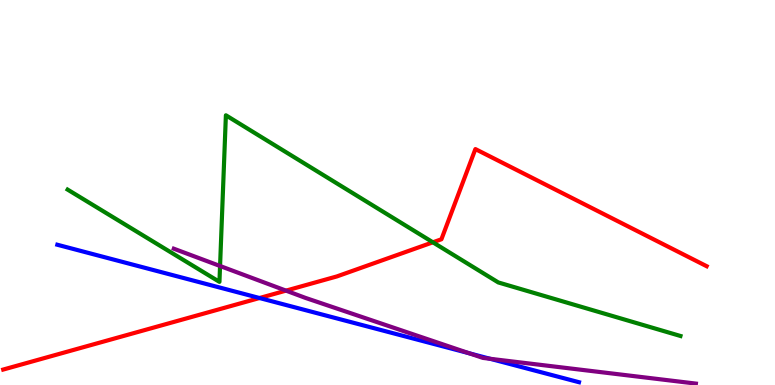[{'lines': ['blue', 'red'], 'intersections': [{'x': 3.35, 'y': 2.26}]}, {'lines': ['green', 'red'], 'intersections': [{'x': 5.59, 'y': 3.71}]}, {'lines': ['purple', 'red'], 'intersections': [{'x': 3.69, 'y': 2.45}]}, {'lines': ['blue', 'green'], 'intersections': []}, {'lines': ['blue', 'purple'], 'intersections': [{'x': 6.06, 'y': 0.823}, {'x': 6.32, 'y': 0.681}]}, {'lines': ['green', 'purple'], 'intersections': [{'x': 2.84, 'y': 3.09}]}]